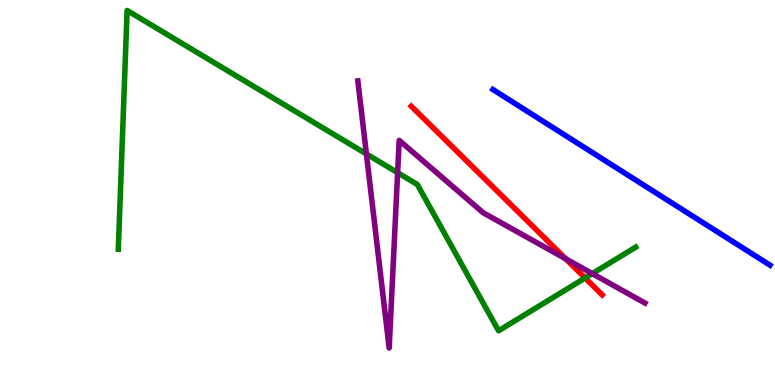[{'lines': ['blue', 'red'], 'intersections': []}, {'lines': ['green', 'red'], 'intersections': [{'x': 7.55, 'y': 2.78}]}, {'lines': ['purple', 'red'], 'intersections': [{'x': 7.3, 'y': 3.28}]}, {'lines': ['blue', 'green'], 'intersections': []}, {'lines': ['blue', 'purple'], 'intersections': []}, {'lines': ['green', 'purple'], 'intersections': [{'x': 4.73, 'y': 6.0}, {'x': 5.13, 'y': 5.51}, {'x': 7.64, 'y': 2.89}]}]